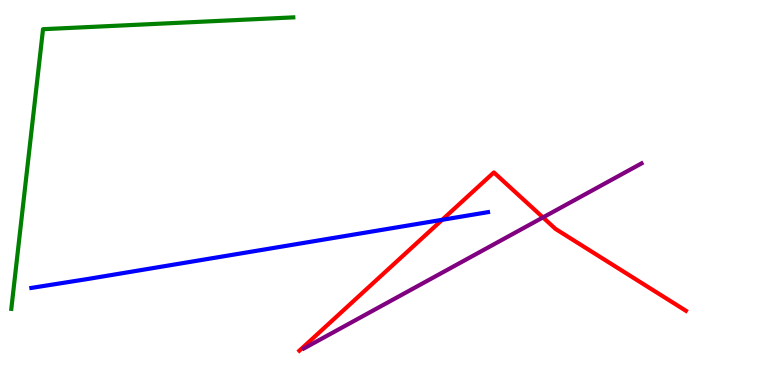[{'lines': ['blue', 'red'], 'intersections': [{'x': 5.71, 'y': 4.29}]}, {'lines': ['green', 'red'], 'intersections': []}, {'lines': ['purple', 'red'], 'intersections': [{'x': 7.01, 'y': 4.35}]}, {'lines': ['blue', 'green'], 'intersections': []}, {'lines': ['blue', 'purple'], 'intersections': []}, {'lines': ['green', 'purple'], 'intersections': []}]